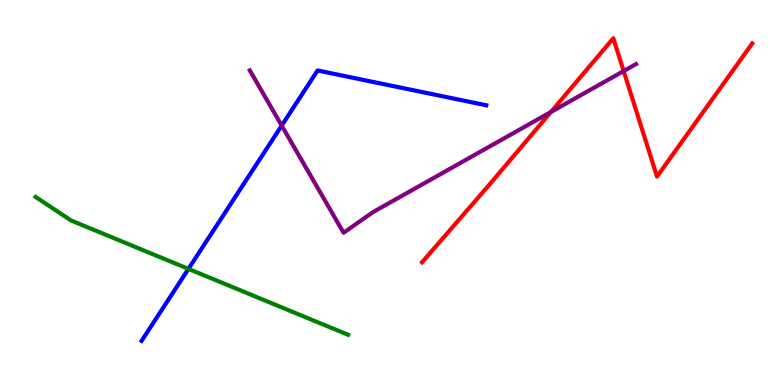[{'lines': ['blue', 'red'], 'intersections': []}, {'lines': ['green', 'red'], 'intersections': []}, {'lines': ['purple', 'red'], 'intersections': [{'x': 7.11, 'y': 7.09}, {'x': 8.05, 'y': 8.15}]}, {'lines': ['blue', 'green'], 'intersections': [{'x': 2.43, 'y': 3.02}]}, {'lines': ['blue', 'purple'], 'intersections': [{'x': 3.63, 'y': 6.74}]}, {'lines': ['green', 'purple'], 'intersections': []}]